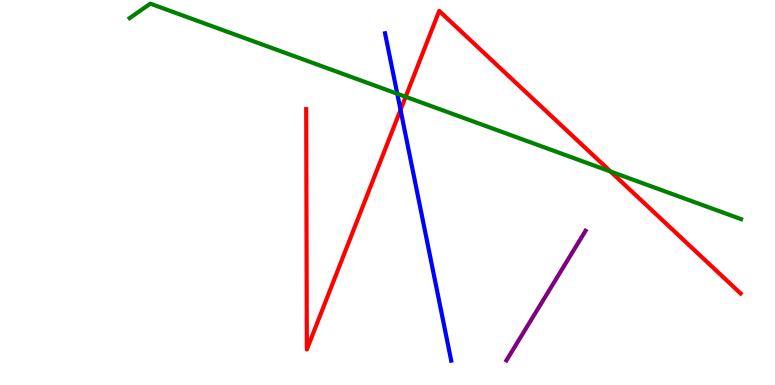[{'lines': ['blue', 'red'], 'intersections': [{'x': 5.17, 'y': 7.15}]}, {'lines': ['green', 'red'], 'intersections': [{'x': 5.23, 'y': 7.49}, {'x': 7.88, 'y': 5.55}]}, {'lines': ['purple', 'red'], 'intersections': []}, {'lines': ['blue', 'green'], 'intersections': [{'x': 5.13, 'y': 7.57}]}, {'lines': ['blue', 'purple'], 'intersections': []}, {'lines': ['green', 'purple'], 'intersections': []}]